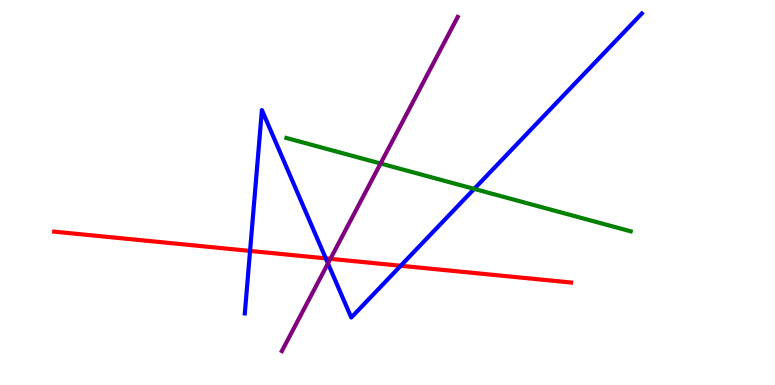[{'lines': ['blue', 'red'], 'intersections': [{'x': 3.23, 'y': 3.48}, {'x': 4.2, 'y': 3.29}, {'x': 5.17, 'y': 3.1}]}, {'lines': ['green', 'red'], 'intersections': []}, {'lines': ['purple', 'red'], 'intersections': [{'x': 4.26, 'y': 3.28}]}, {'lines': ['blue', 'green'], 'intersections': [{'x': 6.12, 'y': 5.09}]}, {'lines': ['blue', 'purple'], 'intersections': [{'x': 4.23, 'y': 3.16}]}, {'lines': ['green', 'purple'], 'intersections': [{'x': 4.91, 'y': 5.75}]}]